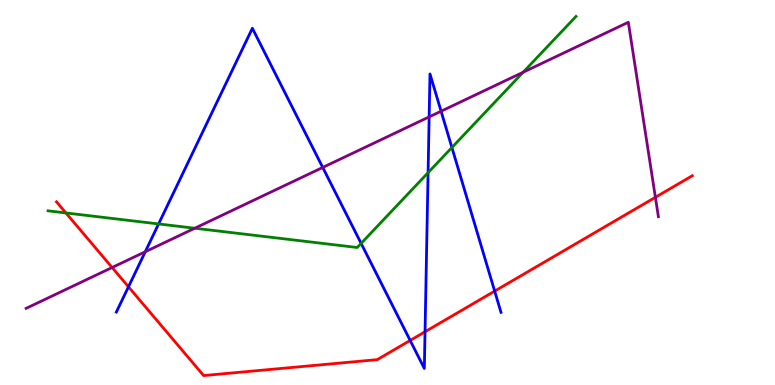[{'lines': ['blue', 'red'], 'intersections': [{'x': 1.66, 'y': 2.55}, {'x': 5.29, 'y': 1.16}, {'x': 5.48, 'y': 1.38}, {'x': 6.38, 'y': 2.44}]}, {'lines': ['green', 'red'], 'intersections': [{'x': 0.851, 'y': 4.47}]}, {'lines': ['purple', 'red'], 'intersections': [{'x': 1.45, 'y': 3.05}, {'x': 8.46, 'y': 4.88}]}, {'lines': ['blue', 'green'], 'intersections': [{'x': 2.05, 'y': 4.18}, {'x': 4.66, 'y': 3.68}, {'x': 5.52, 'y': 5.51}, {'x': 5.83, 'y': 6.17}]}, {'lines': ['blue', 'purple'], 'intersections': [{'x': 1.87, 'y': 3.46}, {'x': 4.16, 'y': 5.65}, {'x': 5.54, 'y': 6.96}, {'x': 5.69, 'y': 7.11}]}, {'lines': ['green', 'purple'], 'intersections': [{'x': 2.51, 'y': 4.07}, {'x': 6.75, 'y': 8.12}]}]